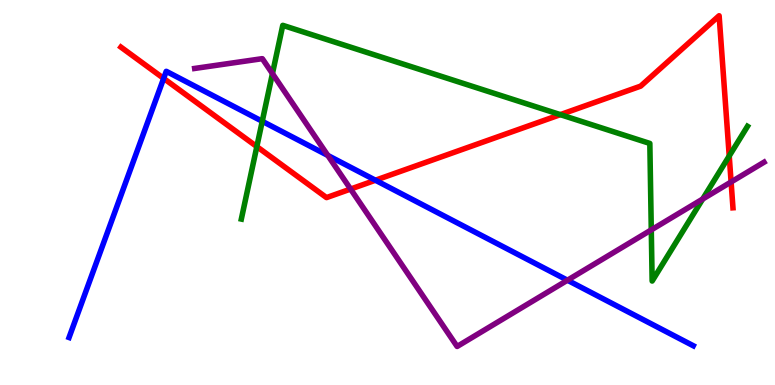[{'lines': ['blue', 'red'], 'intersections': [{'x': 2.11, 'y': 7.96}, {'x': 4.84, 'y': 5.32}]}, {'lines': ['green', 'red'], 'intersections': [{'x': 3.31, 'y': 6.19}, {'x': 7.23, 'y': 7.02}, {'x': 9.41, 'y': 5.95}]}, {'lines': ['purple', 'red'], 'intersections': [{'x': 4.52, 'y': 5.09}, {'x': 9.43, 'y': 5.27}]}, {'lines': ['blue', 'green'], 'intersections': [{'x': 3.38, 'y': 6.85}]}, {'lines': ['blue', 'purple'], 'intersections': [{'x': 4.23, 'y': 5.96}, {'x': 7.32, 'y': 2.72}]}, {'lines': ['green', 'purple'], 'intersections': [{'x': 3.52, 'y': 8.09}, {'x': 8.4, 'y': 4.03}, {'x': 9.07, 'y': 4.83}]}]